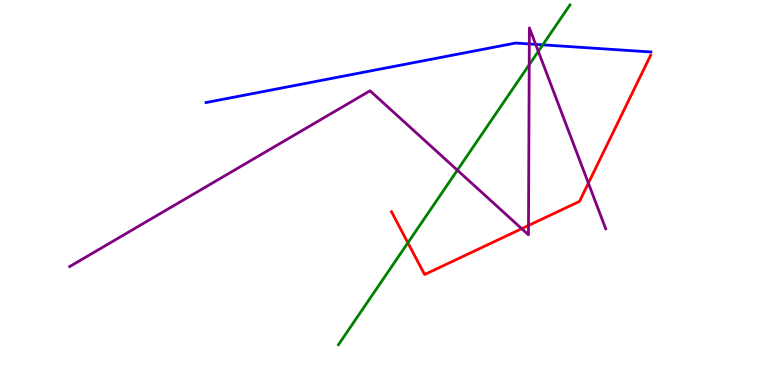[{'lines': ['blue', 'red'], 'intersections': []}, {'lines': ['green', 'red'], 'intersections': [{'x': 5.26, 'y': 3.69}]}, {'lines': ['purple', 'red'], 'intersections': [{'x': 6.73, 'y': 4.06}, {'x': 6.82, 'y': 4.14}, {'x': 7.59, 'y': 5.24}]}, {'lines': ['blue', 'green'], 'intersections': [{'x': 7.0, 'y': 8.84}]}, {'lines': ['blue', 'purple'], 'intersections': [{'x': 6.83, 'y': 8.86}, {'x': 6.91, 'y': 8.85}]}, {'lines': ['green', 'purple'], 'intersections': [{'x': 5.9, 'y': 5.58}, {'x': 6.83, 'y': 8.32}, {'x': 6.95, 'y': 8.67}]}]